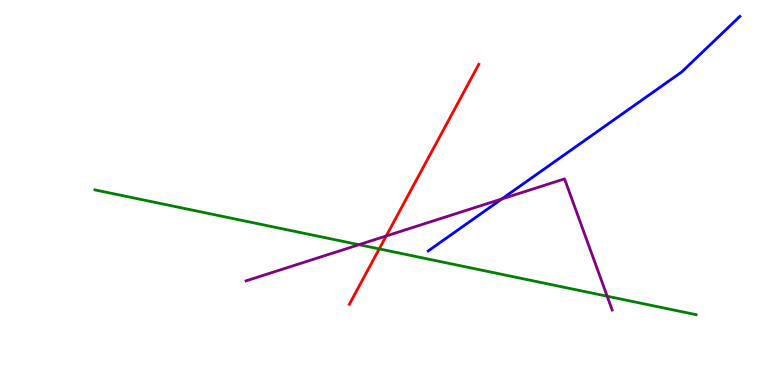[{'lines': ['blue', 'red'], 'intersections': []}, {'lines': ['green', 'red'], 'intersections': [{'x': 4.89, 'y': 3.53}]}, {'lines': ['purple', 'red'], 'intersections': [{'x': 4.98, 'y': 3.87}]}, {'lines': ['blue', 'green'], 'intersections': []}, {'lines': ['blue', 'purple'], 'intersections': [{'x': 6.48, 'y': 4.83}]}, {'lines': ['green', 'purple'], 'intersections': [{'x': 4.63, 'y': 3.64}, {'x': 7.83, 'y': 2.31}]}]